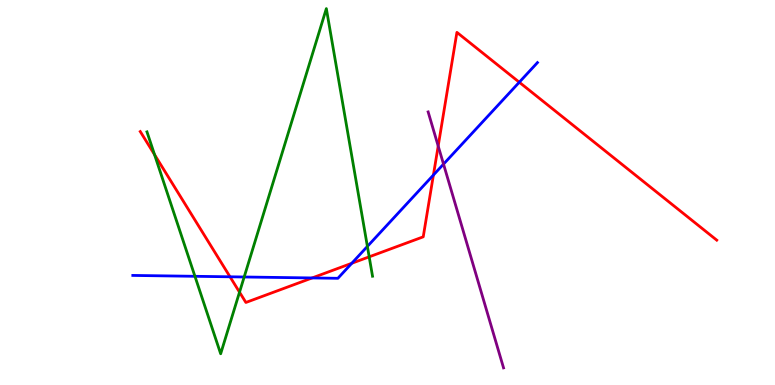[{'lines': ['blue', 'red'], 'intersections': [{'x': 2.97, 'y': 2.81}, {'x': 4.03, 'y': 2.78}, {'x': 4.54, 'y': 3.16}, {'x': 5.59, 'y': 5.45}, {'x': 6.7, 'y': 7.86}]}, {'lines': ['green', 'red'], 'intersections': [{'x': 1.99, 'y': 5.98}, {'x': 3.09, 'y': 2.41}, {'x': 4.76, 'y': 3.33}]}, {'lines': ['purple', 'red'], 'intersections': [{'x': 5.65, 'y': 6.21}]}, {'lines': ['blue', 'green'], 'intersections': [{'x': 2.52, 'y': 2.82}, {'x': 3.15, 'y': 2.81}, {'x': 4.74, 'y': 3.6}]}, {'lines': ['blue', 'purple'], 'intersections': [{'x': 5.72, 'y': 5.74}]}, {'lines': ['green', 'purple'], 'intersections': []}]